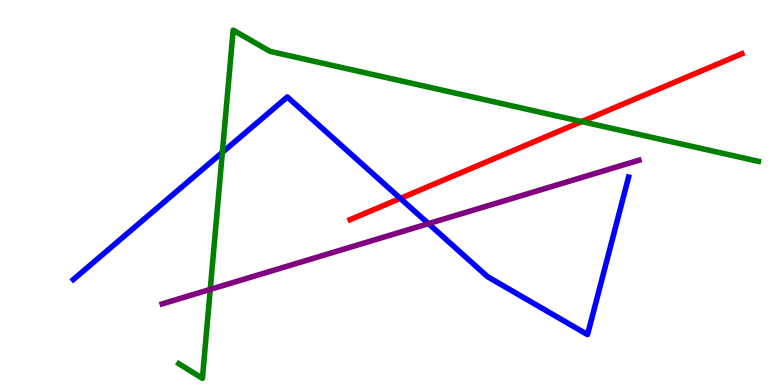[{'lines': ['blue', 'red'], 'intersections': [{'x': 5.17, 'y': 4.85}]}, {'lines': ['green', 'red'], 'intersections': [{'x': 7.51, 'y': 6.84}]}, {'lines': ['purple', 'red'], 'intersections': []}, {'lines': ['blue', 'green'], 'intersections': [{'x': 2.87, 'y': 6.04}]}, {'lines': ['blue', 'purple'], 'intersections': [{'x': 5.53, 'y': 4.19}]}, {'lines': ['green', 'purple'], 'intersections': [{'x': 2.71, 'y': 2.48}]}]